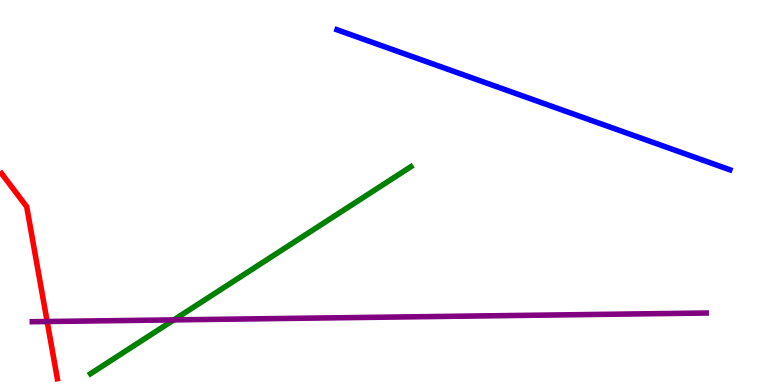[{'lines': ['blue', 'red'], 'intersections': []}, {'lines': ['green', 'red'], 'intersections': []}, {'lines': ['purple', 'red'], 'intersections': [{'x': 0.609, 'y': 1.65}]}, {'lines': ['blue', 'green'], 'intersections': []}, {'lines': ['blue', 'purple'], 'intersections': []}, {'lines': ['green', 'purple'], 'intersections': [{'x': 2.24, 'y': 1.69}]}]